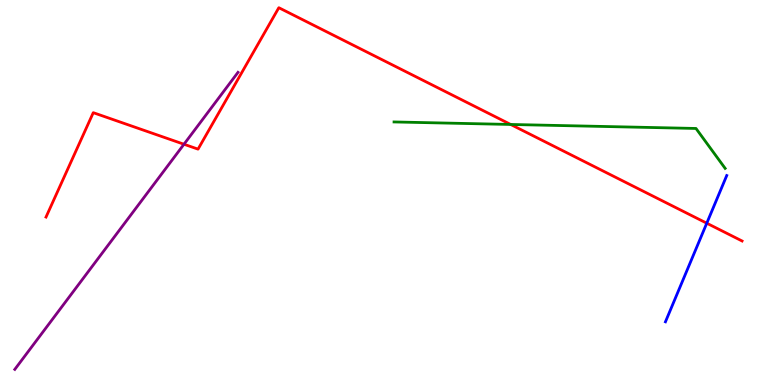[{'lines': ['blue', 'red'], 'intersections': [{'x': 9.12, 'y': 4.2}]}, {'lines': ['green', 'red'], 'intersections': [{'x': 6.59, 'y': 6.77}]}, {'lines': ['purple', 'red'], 'intersections': [{'x': 2.37, 'y': 6.25}]}, {'lines': ['blue', 'green'], 'intersections': []}, {'lines': ['blue', 'purple'], 'intersections': []}, {'lines': ['green', 'purple'], 'intersections': []}]